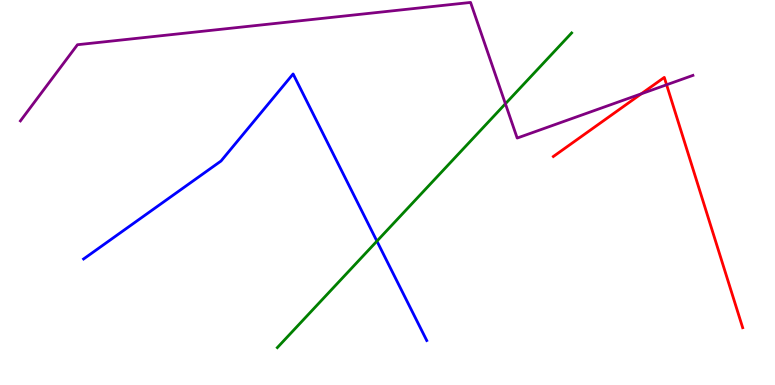[{'lines': ['blue', 'red'], 'intersections': []}, {'lines': ['green', 'red'], 'intersections': []}, {'lines': ['purple', 'red'], 'intersections': [{'x': 8.27, 'y': 7.56}, {'x': 8.6, 'y': 7.8}]}, {'lines': ['blue', 'green'], 'intersections': [{'x': 4.86, 'y': 3.74}]}, {'lines': ['blue', 'purple'], 'intersections': []}, {'lines': ['green', 'purple'], 'intersections': [{'x': 6.52, 'y': 7.3}]}]